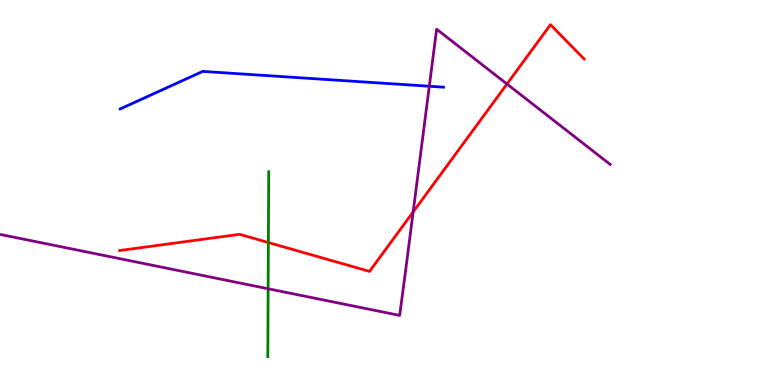[{'lines': ['blue', 'red'], 'intersections': []}, {'lines': ['green', 'red'], 'intersections': [{'x': 3.46, 'y': 3.7}]}, {'lines': ['purple', 'red'], 'intersections': [{'x': 5.33, 'y': 4.5}, {'x': 6.54, 'y': 7.82}]}, {'lines': ['blue', 'green'], 'intersections': []}, {'lines': ['blue', 'purple'], 'intersections': [{'x': 5.54, 'y': 7.76}]}, {'lines': ['green', 'purple'], 'intersections': [{'x': 3.46, 'y': 2.5}]}]